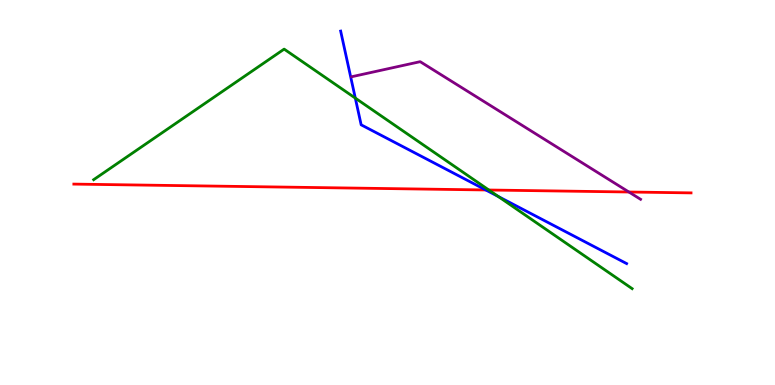[{'lines': ['blue', 'red'], 'intersections': [{'x': 6.27, 'y': 5.07}]}, {'lines': ['green', 'red'], 'intersections': [{'x': 6.31, 'y': 5.06}]}, {'lines': ['purple', 'red'], 'intersections': [{'x': 8.11, 'y': 5.01}]}, {'lines': ['blue', 'green'], 'intersections': [{'x': 4.58, 'y': 7.45}, {'x': 6.43, 'y': 4.9}]}, {'lines': ['blue', 'purple'], 'intersections': []}, {'lines': ['green', 'purple'], 'intersections': []}]